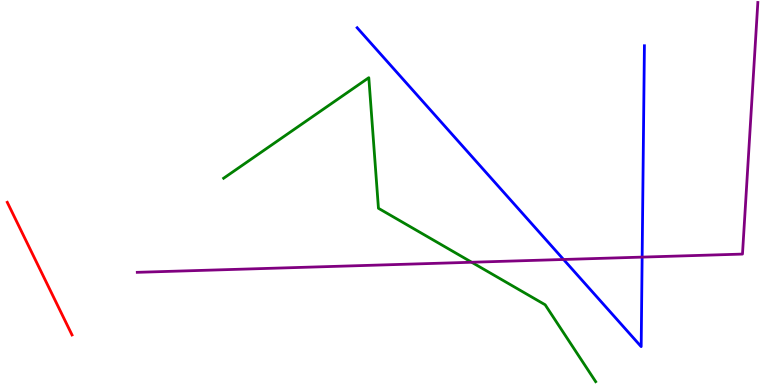[{'lines': ['blue', 'red'], 'intersections': []}, {'lines': ['green', 'red'], 'intersections': []}, {'lines': ['purple', 'red'], 'intersections': []}, {'lines': ['blue', 'green'], 'intersections': []}, {'lines': ['blue', 'purple'], 'intersections': [{'x': 7.27, 'y': 3.26}, {'x': 8.29, 'y': 3.32}]}, {'lines': ['green', 'purple'], 'intersections': [{'x': 6.09, 'y': 3.19}]}]